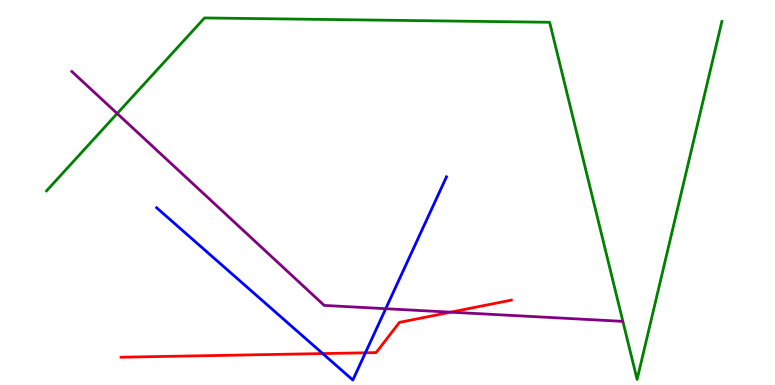[{'lines': ['blue', 'red'], 'intersections': [{'x': 4.16, 'y': 0.816}, {'x': 4.71, 'y': 0.836}]}, {'lines': ['green', 'red'], 'intersections': []}, {'lines': ['purple', 'red'], 'intersections': [{'x': 5.82, 'y': 1.89}]}, {'lines': ['blue', 'green'], 'intersections': []}, {'lines': ['blue', 'purple'], 'intersections': [{'x': 4.98, 'y': 1.98}]}, {'lines': ['green', 'purple'], 'intersections': [{'x': 1.51, 'y': 7.05}]}]